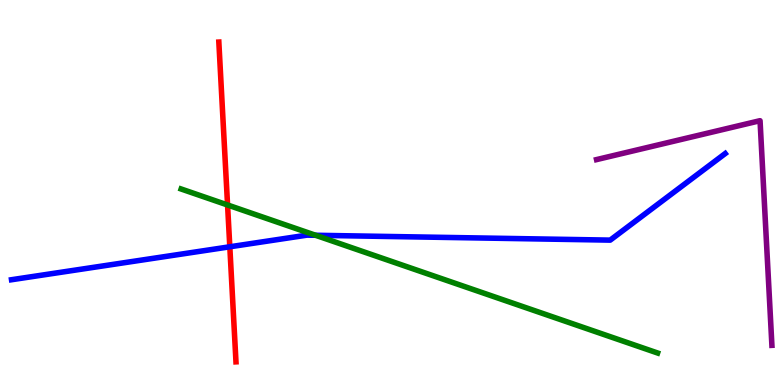[{'lines': ['blue', 'red'], 'intersections': [{'x': 2.97, 'y': 3.59}]}, {'lines': ['green', 'red'], 'intersections': [{'x': 2.94, 'y': 4.68}]}, {'lines': ['purple', 'red'], 'intersections': []}, {'lines': ['blue', 'green'], 'intersections': [{'x': 4.07, 'y': 3.89}]}, {'lines': ['blue', 'purple'], 'intersections': []}, {'lines': ['green', 'purple'], 'intersections': []}]